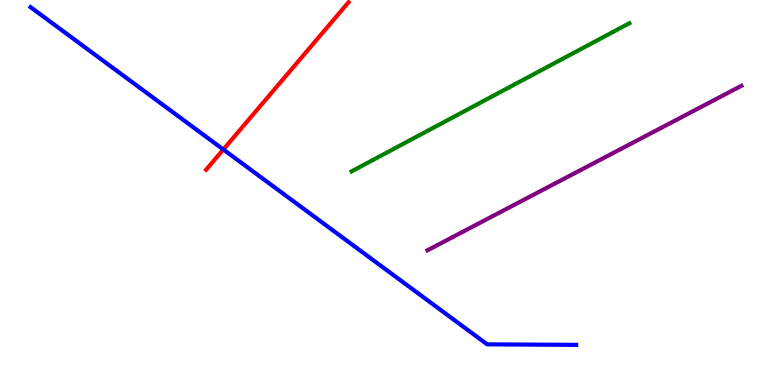[{'lines': ['blue', 'red'], 'intersections': [{'x': 2.88, 'y': 6.12}]}, {'lines': ['green', 'red'], 'intersections': []}, {'lines': ['purple', 'red'], 'intersections': []}, {'lines': ['blue', 'green'], 'intersections': []}, {'lines': ['blue', 'purple'], 'intersections': []}, {'lines': ['green', 'purple'], 'intersections': []}]